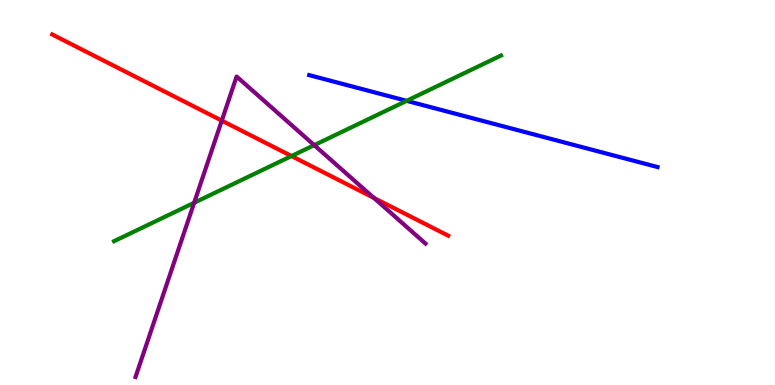[{'lines': ['blue', 'red'], 'intersections': []}, {'lines': ['green', 'red'], 'intersections': [{'x': 3.76, 'y': 5.95}]}, {'lines': ['purple', 'red'], 'intersections': [{'x': 2.86, 'y': 6.87}, {'x': 4.82, 'y': 4.86}]}, {'lines': ['blue', 'green'], 'intersections': [{'x': 5.25, 'y': 7.38}]}, {'lines': ['blue', 'purple'], 'intersections': []}, {'lines': ['green', 'purple'], 'intersections': [{'x': 2.5, 'y': 4.73}, {'x': 4.05, 'y': 6.23}]}]